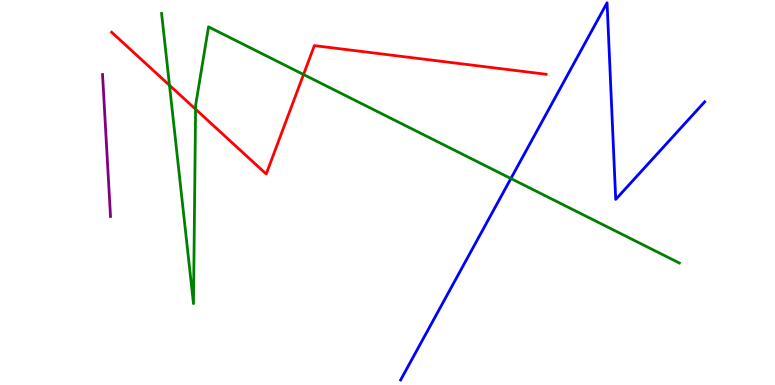[{'lines': ['blue', 'red'], 'intersections': []}, {'lines': ['green', 'red'], 'intersections': [{'x': 2.19, 'y': 7.79}, {'x': 2.52, 'y': 7.16}, {'x': 3.92, 'y': 8.06}]}, {'lines': ['purple', 'red'], 'intersections': []}, {'lines': ['blue', 'green'], 'intersections': [{'x': 6.59, 'y': 5.36}]}, {'lines': ['blue', 'purple'], 'intersections': []}, {'lines': ['green', 'purple'], 'intersections': []}]